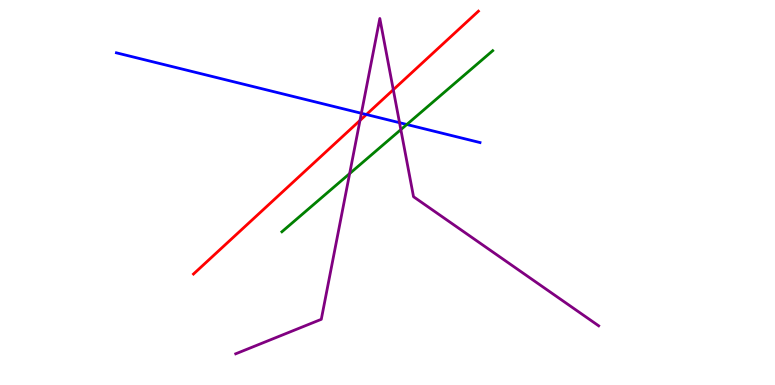[{'lines': ['blue', 'red'], 'intersections': [{'x': 4.73, 'y': 7.03}]}, {'lines': ['green', 'red'], 'intersections': []}, {'lines': ['purple', 'red'], 'intersections': [{'x': 4.64, 'y': 6.87}, {'x': 5.07, 'y': 7.67}]}, {'lines': ['blue', 'green'], 'intersections': [{'x': 5.25, 'y': 6.77}]}, {'lines': ['blue', 'purple'], 'intersections': [{'x': 4.66, 'y': 7.06}, {'x': 5.16, 'y': 6.81}]}, {'lines': ['green', 'purple'], 'intersections': [{'x': 4.51, 'y': 5.49}, {'x': 5.17, 'y': 6.63}]}]